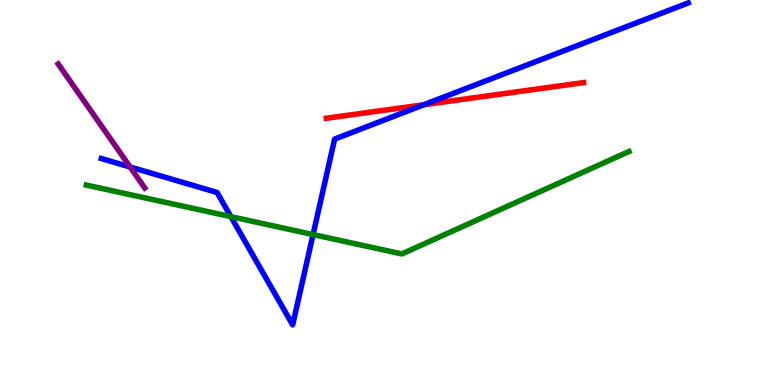[{'lines': ['blue', 'red'], 'intersections': [{'x': 5.47, 'y': 7.28}]}, {'lines': ['green', 'red'], 'intersections': []}, {'lines': ['purple', 'red'], 'intersections': []}, {'lines': ['blue', 'green'], 'intersections': [{'x': 2.98, 'y': 4.37}, {'x': 4.04, 'y': 3.91}]}, {'lines': ['blue', 'purple'], 'intersections': [{'x': 1.68, 'y': 5.66}]}, {'lines': ['green', 'purple'], 'intersections': []}]